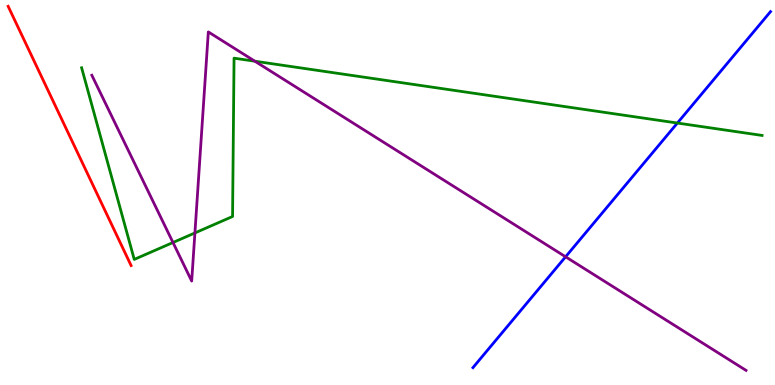[{'lines': ['blue', 'red'], 'intersections': []}, {'lines': ['green', 'red'], 'intersections': []}, {'lines': ['purple', 'red'], 'intersections': []}, {'lines': ['blue', 'green'], 'intersections': [{'x': 8.74, 'y': 6.8}]}, {'lines': ['blue', 'purple'], 'intersections': [{'x': 7.3, 'y': 3.33}]}, {'lines': ['green', 'purple'], 'intersections': [{'x': 2.23, 'y': 3.7}, {'x': 2.51, 'y': 3.95}, {'x': 3.29, 'y': 8.41}]}]